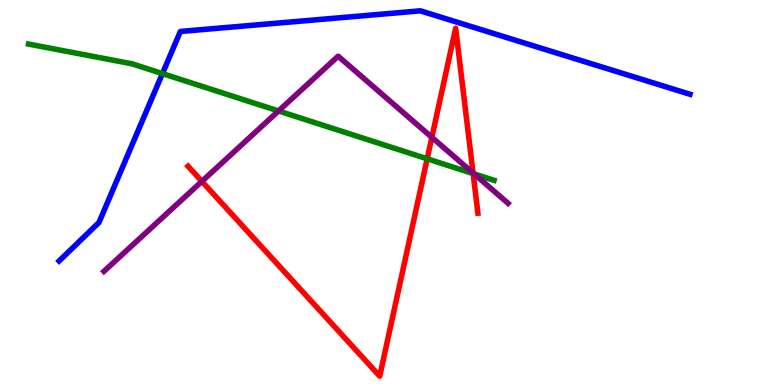[{'lines': ['blue', 'red'], 'intersections': []}, {'lines': ['green', 'red'], 'intersections': [{'x': 5.51, 'y': 5.88}, {'x': 6.11, 'y': 5.49}]}, {'lines': ['purple', 'red'], 'intersections': [{'x': 2.6, 'y': 5.29}, {'x': 5.57, 'y': 6.43}, {'x': 6.1, 'y': 5.51}]}, {'lines': ['blue', 'green'], 'intersections': [{'x': 2.1, 'y': 8.09}]}, {'lines': ['blue', 'purple'], 'intersections': []}, {'lines': ['green', 'purple'], 'intersections': [{'x': 3.59, 'y': 7.12}, {'x': 6.12, 'y': 5.48}]}]